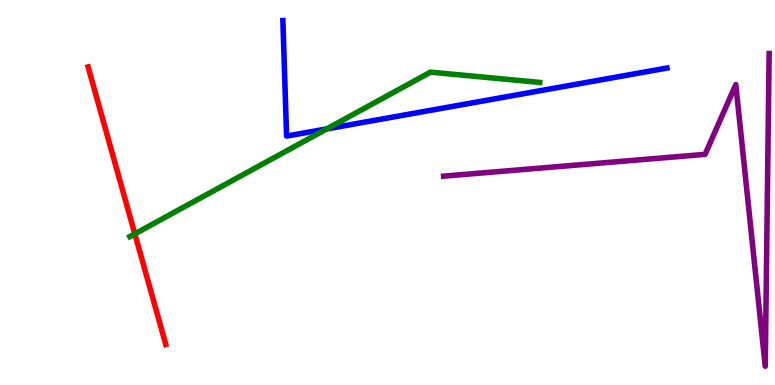[{'lines': ['blue', 'red'], 'intersections': []}, {'lines': ['green', 'red'], 'intersections': [{'x': 1.74, 'y': 3.92}]}, {'lines': ['purple', 'red'], 'intersections': []}, {'lines': ['blue', 'green'], 'intersections': [{'x': 4.22, 'y': 6.65}]}, {'lines': ['blue', 'purple'], 'intersections': []}, {'lines': ['green', 'purple'], 'intersections': []}]